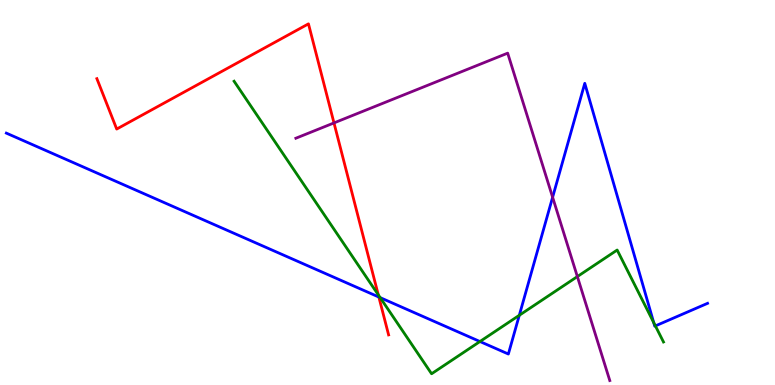[{'lines': ['blue', 'red'], 'intersections': [{'x': 4.89, 'y': 2.28}]}, {'lines': ['green', 'red'], 'intersections': [{'x': 4.88, 'y': 2.34}]}, {'lines': ['purple', 'red'], 'intersections': [{'x': 4.31, 'y': 6.81}]}, {'lines': ['blue', 'green'], 'intersections': [{'x': 4.91, 'y': 2.27}, {'x': 6.19, 'y': 1.13}, {'x': 6.7, 'y': 1.81}, {'x': 8.43, 'y': 1.62}, {'x': 8.46, 'y': 1.54}]}, {'lines': ['blue', 'purple'], 'intersections': [{'x': 7.13, 'y': 4.88}]}, {'lines': ['green', 'purple'], 'intersections': [{'x': 7.45, 'y': 2.82}]}]